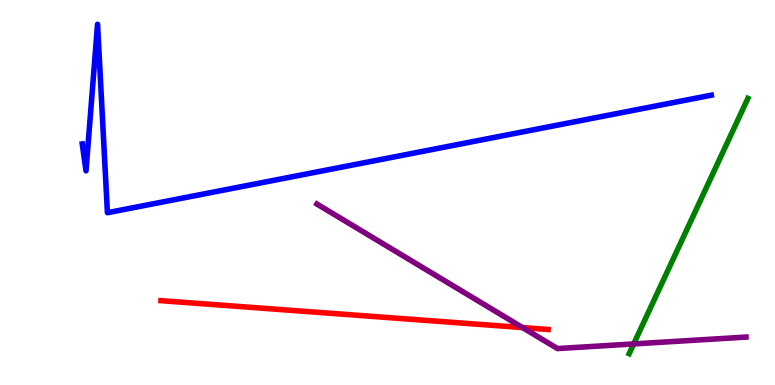[{'lines': ['blue', 'red'], 'intersections': []}, {'lines': ['green', 'red'], 'intersections': []}, {'lines': ['purple', 'red'], 'intersections': [{'x': 6.74, 'y': 1.49}]}, {'lines': ['blue', 'green'], 'intersections': []}, {'lines': ['blue', 'purple'], 'intersections': []}, {'lines': ['green', 'purple'], 'intersections': [{'x': 8.18, 'y': 1.07}]}]